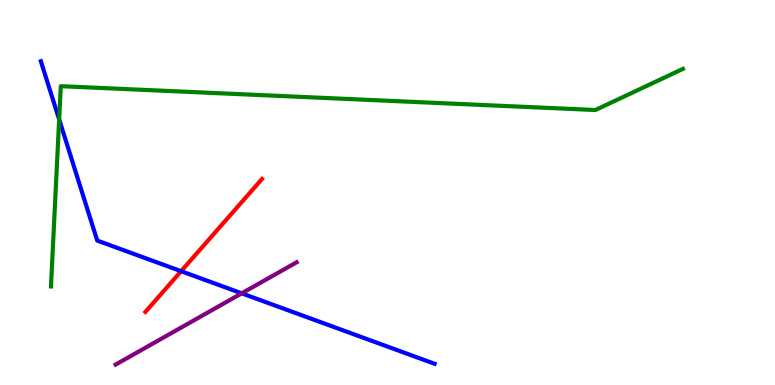[{'lines': ['blue', 'red'], 'intersections': [{'x': 2.34, 'y': 2.96}]}, {'lines': ['green', 'red'], 'intersections': []}, {'lines': ['purple', 'red'], 'intersections': []}, {'lines': ['blue', 'green'], 'intersections': [{'x': 0.763, 'y': 6.9}]}, {'lines': ['blue', 'purple'], 'intersections': [{'x': 3.12, 'y': 2.38}]}, {'lines': ['green', 'purple'], 'intersections': []}]